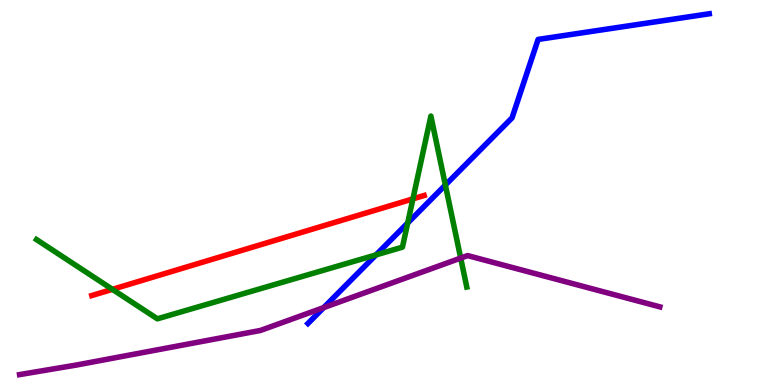[{'lines': ['blue', 'red'], 'intersections': []}, {'lines': ['green', 'red'], 'intersections': [{'x': 1.45, 'y': 2.48}, {'x': 5.33, 'y': 4.83}]}, {'lines': ['purple', 'red'], 'intersections': []}, {'lines': ['blue', 'green'], 'intersections': [{'x': 4.85, 'y': 3.38}, {'x': 5.26, 'y': 4.21}, {'x': 5.75, 'y': 5.19}]}, {'lines': ['blue', 'purple'], 'intersections': [{'x': 4.18, 'y': 2.01}]}, {'lines': ['green', 'purple'], 'intersections': [{'x': 5.94, 'y': 3.3}]}]